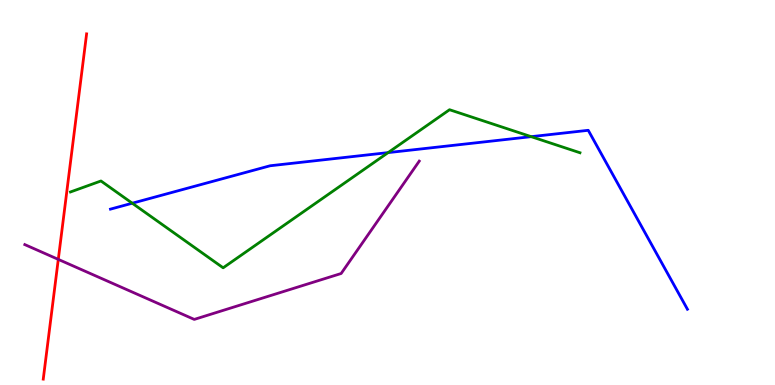[{'lines': ['blue', 'red'], 'intersections': []}, {'lines': ['green', 'red'], 'intersections': []}, {'lines': ['purple', 'red'], 'intersections': [{'x': 0.752, 'y': 3.26}]}, {'lines': ['blue', 'green'], 'intersections': [{'x': 1.71, 'y': 4.72}, {'x': 5.01, 'y': 6.04}, {'x': 6.85, 'y': 6.45}]}, {'lines': ['blue', 'purple'], 'intersections': []}, {'lines': ['green', 'purple'], 'intersections': []}]